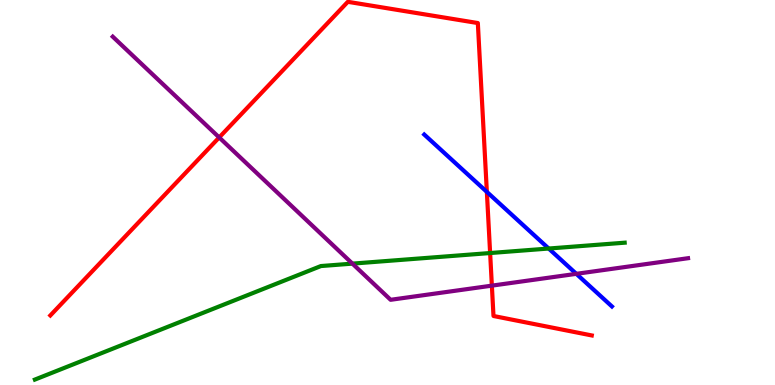[{'lines': ['blue', 'red'], 'intersections': [{'x': 6.28, 'y': 5.02}]}, {'lines': ['green', 'red'], 'intersections': [{'x': 6.32, 'y': 3.43}]}, {'lines': ['purple', 'red'], 'intersections': [{'x': 2.83, 'y': 6.43}, {'x': 6.35, 'y': 2.58}]}, {'lines': ['blue', 'green'], 'intersections': [{'x': 7.08, 'y': 3.54}]}, {'lines': ['blue', 'purple'], 'intersections': [{'x': 7.44, 'y': 2.89}]}, {'lines': ['green', 'purple'], 'intersections': [{'x': 4.55, 'y': 3.15}]}]